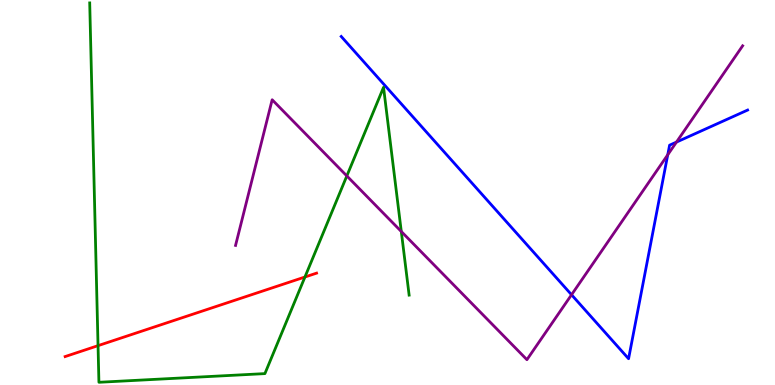[{'lines': ['blue', 'red'], 'intersections': []}, {'lines': ['green', 'red'], 'intersections': [{'x': 1.26, 'y': 1.02}, {'x': 3.93, 'y': 2.81}]}, {'lines': ['purple', 'red'], 'intersections': []}, {'lines': ['blue', 'green'], 'intersections': []}, {'lines': ['blue', 'purple'], 'intersections': [{'x': 7.37, 'y': 2.34}, {'x': 8.62, 'y': 5.98}, {'x': 8.73, 'y': 6.31}]}, {'lines': ['green', 'purple'], 'intersections': [{'x': 4.48, 'y': 5.43}, {'x': 5.18, 'y': 3.99}]}]